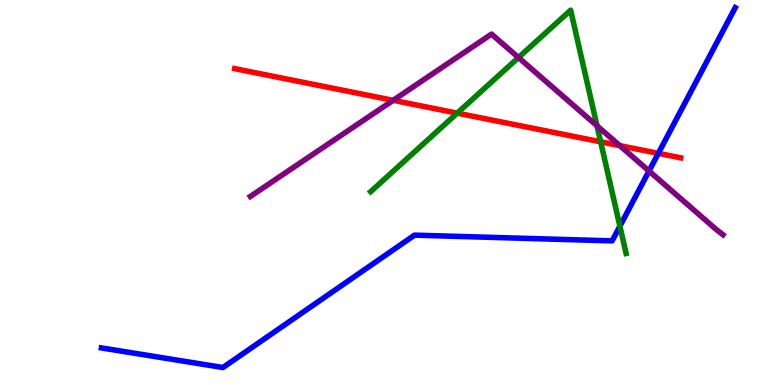[{'lines': ['blue', 'red'], 'intersections': [{'x': 8.49, 'y': 6.02}]}, {'lines': ['green', 'red'], 'intersections': [{'x': 5.9, 'y': 7.06}, {'x': 7.75, 'y': 6.32}]}, {'lines': ['purple', 'red'], 'intersections': [{'x': 5.07, 'y': 7.39}, {'x': 8.0, 'y': 6.22}]}, {'lines': ['blue', 'green'], 'intersections': [{'x': 8.0, 'y': 4.13}]}, {'lines': ['blue', 'purple'], 'intersections': [{'x': 8.37, 'y': 5.56}]}, {'lines': ['green', 'purple'], 'intersections': [{'x': 6.69, 'y': 8.51}, {'x': 7.7, 'y': 6.73}]}]